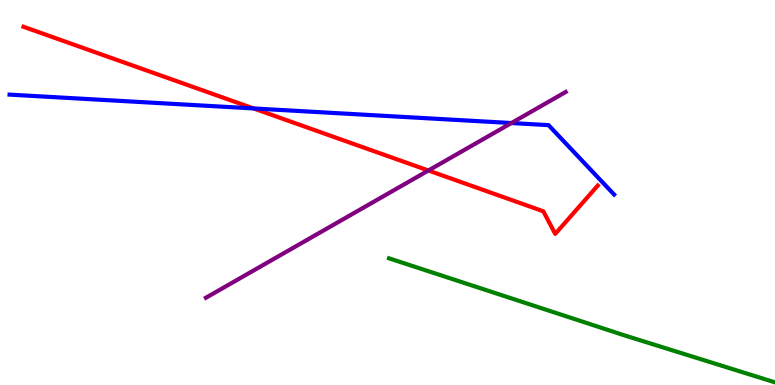[{'lines': ['blue', 'red'], 'intersections': [{'x': 3.27, 'y': 7.18}]}, {'lines': ['green', 'red'], 'intersections': []}, {'lines': ['purple', 'red'], 'intersections': [{'x': 5.53, 'y': 5.57}]}, {'lines': ['blue', 'green'], 'intersections': []}, {'lines': ['blue', 'purple'], 'intersections': [{'x': 6.6, 'y': 6.8}]}, {'lines': ['green', 'purple'], 'intersections': []}]